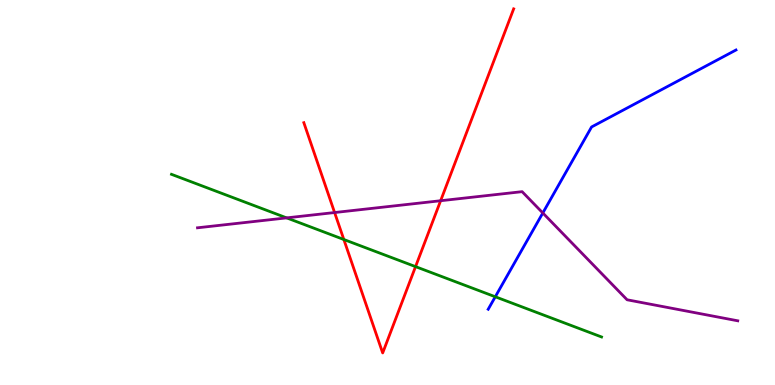[{'lines': ['blue', 'red'], 'intersections': []}, {'lines': ['green', 'red'], 'intersections': [{'x': 4.44, 'y': 3.78}, {'x': 5.36, 'y': 3.07}]}, {'lines': ['purple', 'red'], 'intersections': [{'x': 4.32, 'y': 4.48}, {'x': 5.69, 'y': 4.79}]}, {'lines': ['blue', 'green'], 'intersections': [{'x': 6.39, 'y': 2.29}]}, {'lines': ['blue', 'purple'], 'intersections': [{'x': 7.0, 'y': 4.47}]}, {'lines': ['green', 'purple'], 'intersections': [{'x': 3.7, 'y': 4.34}]}]